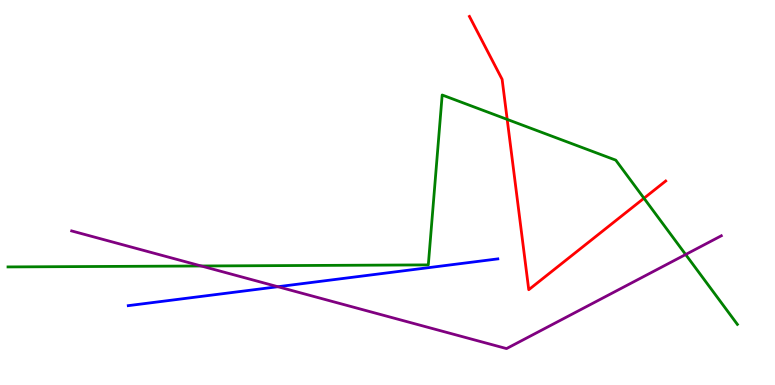[{'lines': ['blue', 'red'], 'intersections': []}, {'lines': ['green', 'red'], 'intersections': [{'x': 6.54, 'y': 6.9}, {'x': 8.31, 'y': 4.85}]}, {'lines': ['purple', 'red'], 'intersections': []}, {'lines': ['blue', 'green'], 'intersections': []}, {'lines': ['blue', 'purple'], 'intersections': [{'x': 3.59, 'y': 2.55}]}, {'lines': ['green', 'purple'], 'intersections': [{'x': 2.6, 'y': 3.09}, {'x': 8.85, 'y': 3.39}]}]